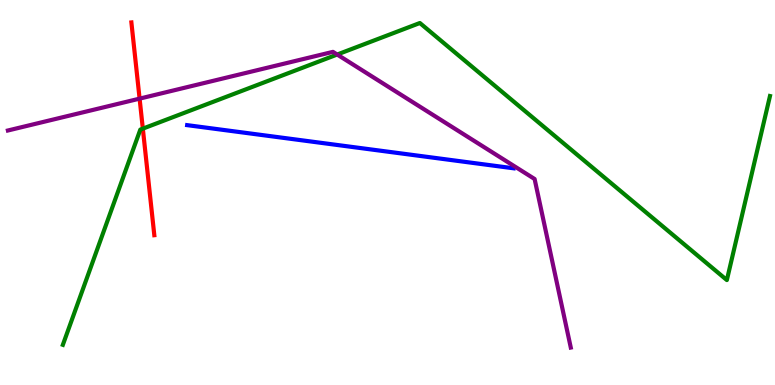[{'lines': ['blue', 'red'], 'intersections': []}, {'lines': ['green', 'red'], 'intersections': [{'x': 1.84, 'y': 6.66}]}, {'lines': ['purple', 'red'], 'intersections': [{'x': 1.8, 'y': 7.44}]}, {'lines': ['blue', 'green'], 'intersections': []}, {'lines': ['blue', 'purple'], 'intersections': []}, {'lines': ['green', 'purple'], 'intersections': [{'x': 4.35, 'y': 8.58}]}]